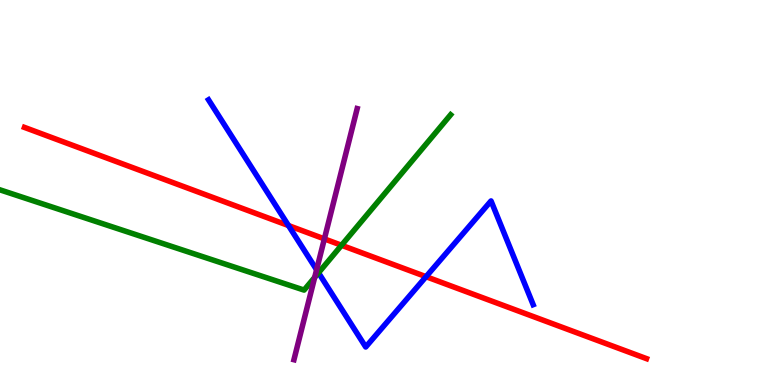[{'lines': ['blue', 'red'], 'intersections': [{'x': 3.72, 'y': 4.14}, {'x': 5.5, 'y': 2.81}]}, {'lines': ['green', 'red'], 'intersections': [{'x': 4.41, 'y': 3.63}]}, {'lines': ['purple', 'red'], 'intersections': [{'x': 4.19, 'y': 3.8}]}, {'lines': ['blue', 'green'], 'intersections': [{'x': 4.11, 'y': 2.91}]}, {'lines': ['blue', 'purple'], 'intersections': [{'x': 4.09, 'y': 2.99}]}, {'lines': ['green', 'purple'], 'intersections': [{'x': 4.06, 'y': 2.8}]}]